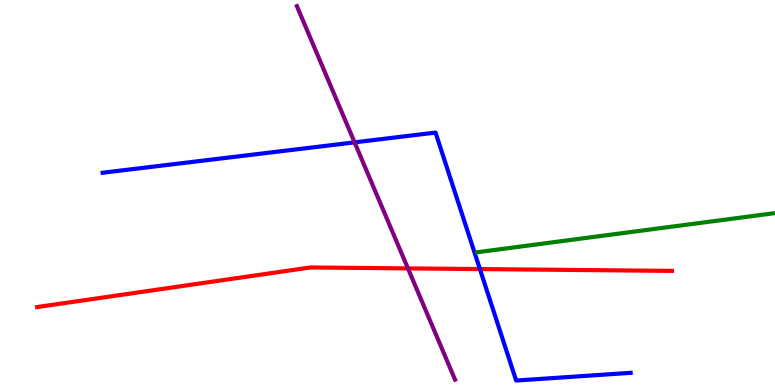[{'lines': ['blue', 'red'], 'intersections': [{'x': 6.19, 'y': 3.01}]}, {'lines': ['green', 'red'], 'intersections': []}, {'lines': ['purple', 'red'], 'intersections': [{'x': 5.26, 'y': 3.03}]}, {'lines': ['blue', 'green'], 'intersections': []}, {'lines': ['blue', 'purple'], 'intersections': [{'x': 4.58, 'y': 6.3}]}, {'lines': ['green', 'purple'], 'intersections': []}]